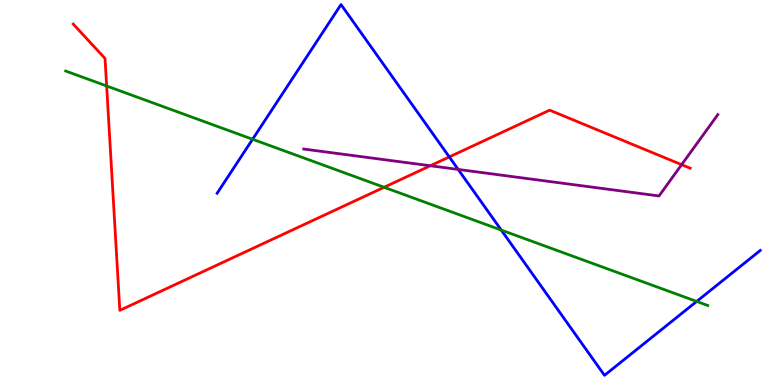[{'lines': ['blue', 'red'], 'intersections': [{'x': 5.8, 'y': 5.92}]}, {'lines': ['green', 'red'], 'intersections': [{'x': 1.38, 'y': 7.77}, {'x': 4.96, 'y': 5.14}]}, {'lines': ['purple', 'red'], 'intersections': [{'x': 5.55, 'y': 5.69}, {'x': 8.8, 'y': 5.72}]}, {'lines': ['blue', 'green'], 'intersections': [{'x': 3.26, 'y': 6.38}, {'x': 6.47, 'y': 4.02}, {'x': 8.99, 'y': 2.17}]}, {'lines': ['blue', 'purple'], 'intersections': [{'x': 5.91, 'y': 5.6}]}, {'lines': ['green', 'purple'], 'intersections': []}]